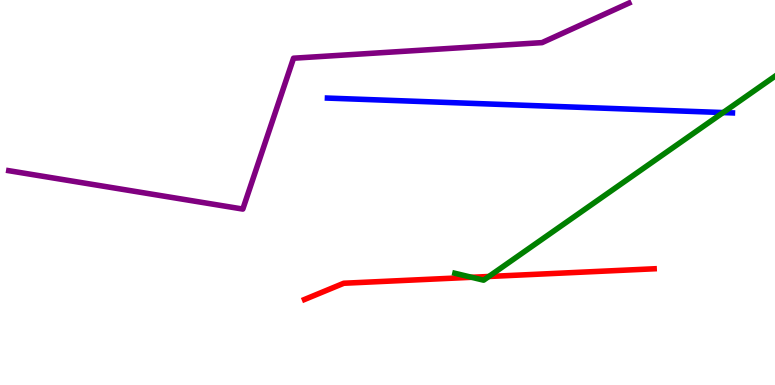[{'lines': ['blue', 'red'], 'intersections': []}, {'lines': ['green', 'red'], 'intersections': [{'x': 6.09, 'y': 2.8}, {'x': 6.31, 'y': 2.82}]}, {'lines': ['purple', 'red'], 'intersections': []}, {'lines': ['blue', 'green'], 'intersections': [{'x': 9.33, 'y': 7.08}]}, {'lines': ['blue', 'purple'], 'intersections': []}, {'lines': ['green', 'purple'], 'intersections': []}]